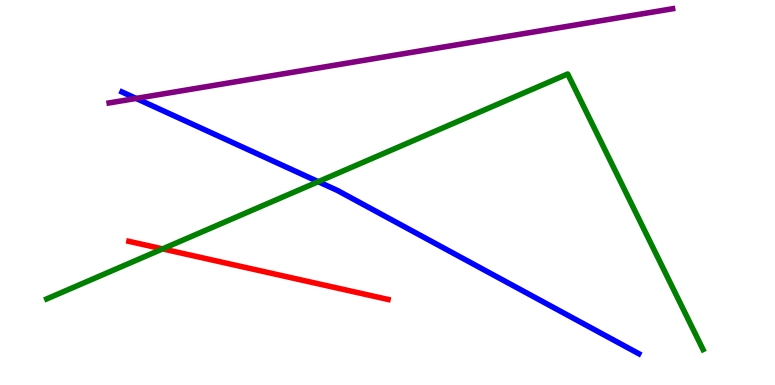[{'lines': ['blue', 'red'], 'intersections': []}, {'lines': ['green', 'red'], 'intersections': [{'x': 2.1, 'y': 3.54}]}, {'lines': ['purple', 'red'], 'intersections': []}, {'lines': ['blue', 'green'], 'intersections': [{'x': 4.11, 'y': 5.28}]}, {'lines': ['blue', 'purple'], 'intersections': [{'x': 1.76, 'y': 7.44}]}, {'lines': ['green', 'purple'], 'intersections': []}]